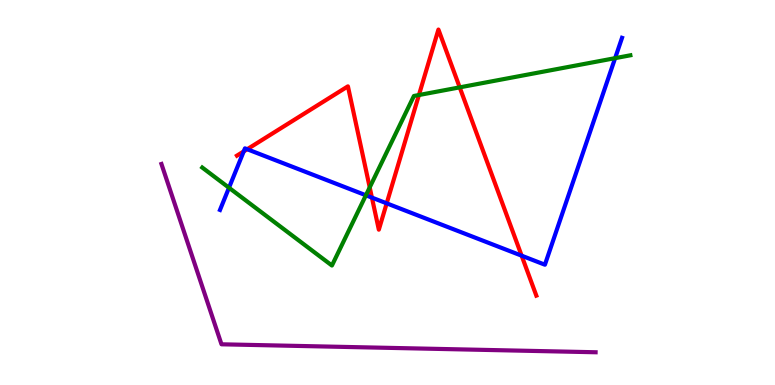[{'lines': ['blue', 'red'], 'intersections': [{'x': 3.14, 'y': 6.07}, {'x': 3.19, 'y': 6.12}, {'x': 4.8, 'y': 4.87}, {'x': 4.99, 'y': 4.72}, {'x': 6.73, 'y': 3.36}]}, {'lines': ['green', 'red'], 'intersections': [{'x': 4.77, 'y': 5.13}, {'x': 5.41, 'y': 7.53}, {'x': 5.93, 'y': 7.73}]}, {'lines': ['purple', 'red'], 'intersections': []}, {'lines': ['blue', 'green'], 'intersections': [{'x': 2.95, 'y': 5.12}, {'x': 4.72, 'y': 4.93}, {'x': 7.94, 'y': 8.49}]}, {'lines': ['blue', 'purple'], 'intersections': []}, {'lines': ['green', 'purple'], 'intersections': []}]